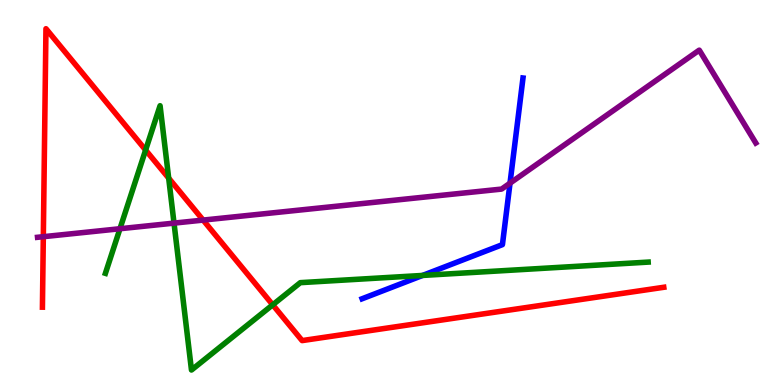[{'lines': ['blue', 'red'], 'intersections': []}, {'lines': ['green', 'red'], 'intersections': [{'x': 1.88, 'y': 6.1}, {'x': 2.18, 'y': 5.37}, {'x': 3.52, 'y': 2.08}]}, {'lines': ['purple', 'red'], 'intersections': [{'x': 0.559, 'y': 3.85}, {'x': 2.62, 'y': 4.28}]}, {'lines': ['blue', 'green'], 'intersections': [{'x': 5.45, 'y': 2.85}]}, {'lines': ['blue', 'purple'], 'intersections': [{'x': 6.58, 'y': 5.24}]}, {'lines': ['green', 'purple'], 'intersections': [{'x': 1.55, 'y': 4.06}, {'x': 2.25, 'y': 4.2}]}]